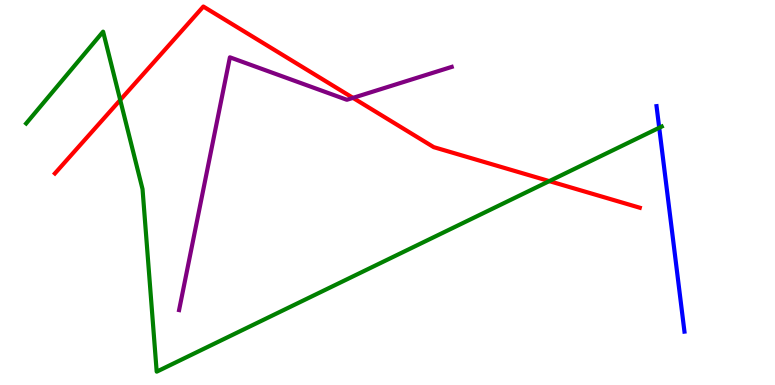[{'lines': ['blue', 'red'], 'intersections': []}, {'lines': ['green', 'red'], 'intersections': [{'x': 1.55, 'y': 7.4}, {'x': 7.09, 'y': 5.3}]}, {'lines': ['purple', 'red'], 'intersections': [{'x': 4.55, 'y': 7.46}]}, {'lines': ['blue', 'green'], 'intersections': [{'x': 8.51, 'y': 6.68}]}, {'lines': ['blue', 'purple'], 'intersections': []}, {'lines': ['green', 'purple'], 'intersections': []}]